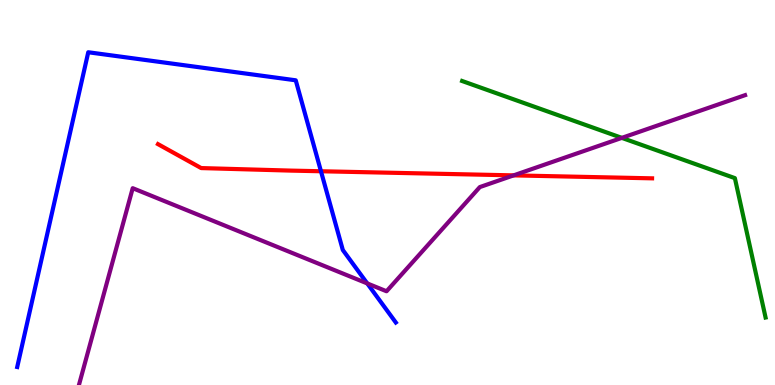[{'lines': ['blue', 'red'], 'intersections': [{'x': 4.14, 'y': 5.55}]}, {'lines': ['green', 'red'], 'intersections': []}, {'lines': ['purple', 'red'], 'intersections': [{'x': 6.63, 'y': 5.44}]}, {'lines': ['blue', 'green'], 'intersections': []}, {'lines': ['blue', 'purple'], 'intersections': [{'x': 4.74, 'y': 2.64}]}, {'lines': ['green', 'purple'], 'intersections': [{'x': 8.02, 'y': 6.42}]}]